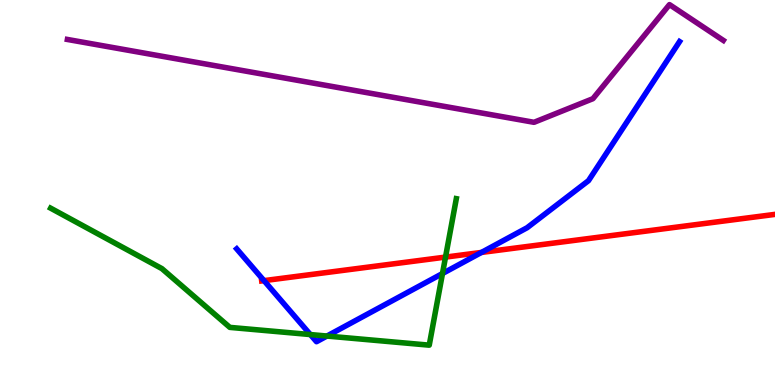[{'lines': ['blue', 'red'], 'intersections': [{'x': 3.41, 'y': 2.71}, {'x': 6.21, 'y': 3.44}]}, {'lines': ['green', 'red'], 'intersections': [{'x': 5.75, 'y': 3.32}]}, {'lines': ['purple', 'red'], 'intersections': []}, {'lines': ['blue', 'green'], 'intersections': [{'x': 4.0, 'y': 1.31}, {'x': 4.22, 'y': 1.27}, {'x': 5.71, 'y': 2.9}]}, {'lines': ['blue', 'purple'], 'intersections': []}, {'lines': ['green', 'purple'], 'intersections': []}]